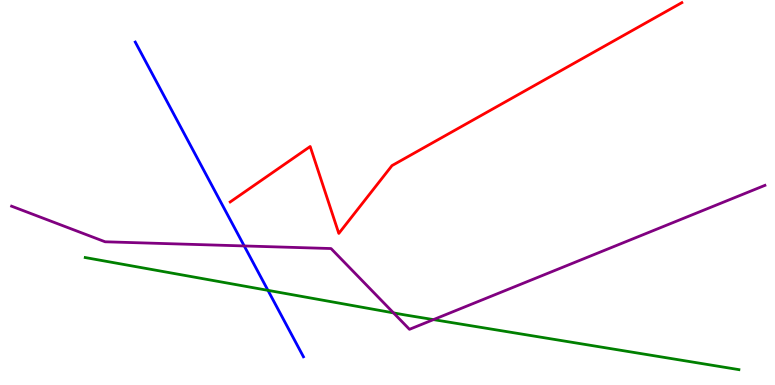[{'lines': ['blue', 'red'], 'intersections': []}, {'lines': ['green', 'red'], 'intersections': []}, {'lines': ['purple', 'red'], 'intersections': []}, {'lines': ['blue', 'green'], 'intersections': [{'x': 3.46, 'y': 2.46}]}, {'lines': ['blue', 'purple'], 'intersections': [{'x': 3.15, 'y': 3.61}]}, {'lines': ['green', 'purple'], 'intersections': [{'x': 5.08, 'y': 1.87}, {'x': 5.59, 'y': 1.7}]}]